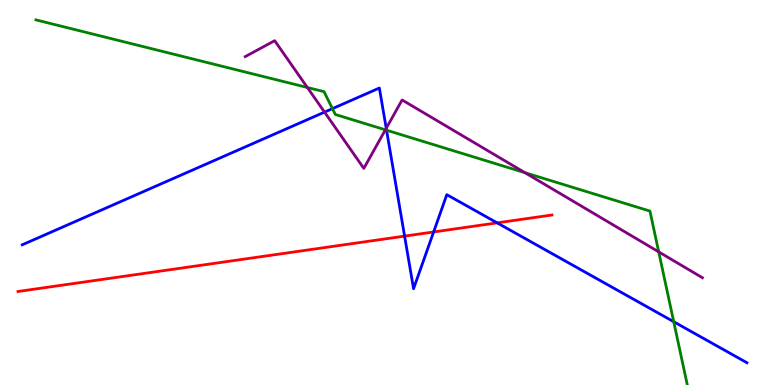[{'lines': ['blue', 'red'], 'intersections': [{'x': 5.22, 'y': 3.87}, {'x': 5.6, 'y': 3.98}, {'x': 6.41, 'y': 4.21}]}, {'lines': ['green', 'red'], 'intersections': []}, {'lines': ['purple', 'red'], 'intersections': []}, {'lines': ['blue', 'green'], 'intersections': [{'x': 4.29, 'y': 7.18}, {'x': 4.99, 'y': 6.62}, {'x': 8.69, 'y': 1.64}]}, {'lines': ['blue', 'purple'], 'intersections': [{'x': 4.19, 'y': 7.09}, {'x': 4.98, 'y': 6.67}]}, {'lines': ['green', 'purple'], 'intersections': [{'x': 3.97, 'y': 7.73}, {'x': 4.97, 'y': 6.63}, {'x': 6.77, 'y': 5.51}, {'x': 8.5, 'y': 3.46}]}]